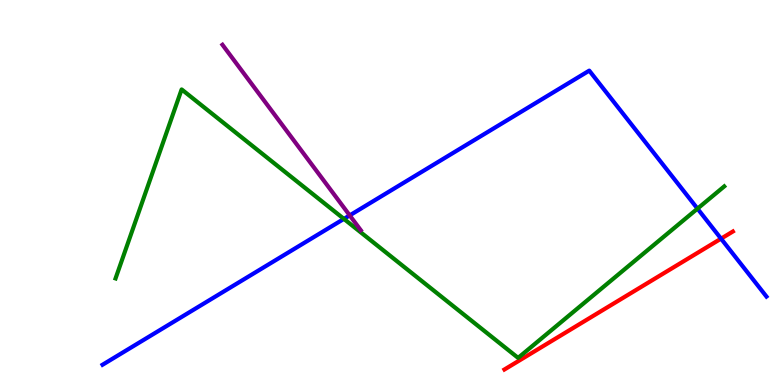[{'lines': ['blue', 'red'], 'intersections': [{'x': 9.3, 'y': 3.8}]}, {'lines': ['green', 'red'], 'intersections': []}, {'lines': ['purple', 'red'], 'intersections': []}, {'lines': ['blue', 'green'], 'intersections': [{'x': 4.44, 'y': 4.31}, {'x': 9.0, 'y': 4.58}]}, {'lines': ['blue', 'purple'], 'intersections': [{'x': 4.51, 'y': 4.41}]}, {'lines': ['green', 'purple'], 'intersections': []}]